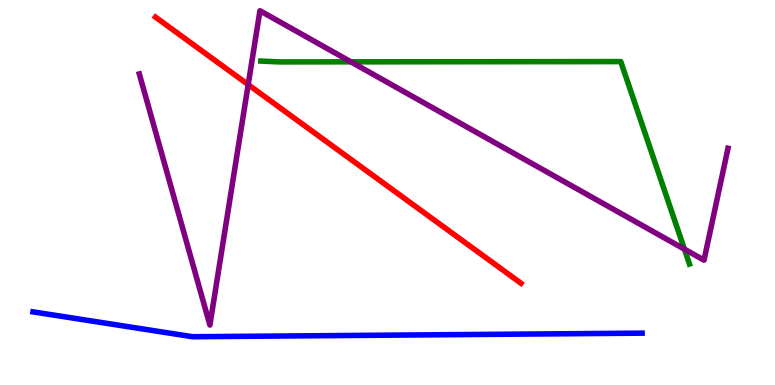[{'lines': ['blue', 'red'], 'intersections': []}, {'lines': ['green', 'red'], 'intersections': []}, {'lines': ['purple', 'red'], 'intersections': [{'x': 3.2, 'y': 7.8}]}, {'lines': ['blue', 'green'], 'intersections': []}, {'lines': ['blue', 'purple'], 'intersections': []}, {'lines': ['green', 'purple'], 'intersections': [{'x': 4.53, 'y': 8.39}, {'x': 8.83, 'y': 3.53}]}]